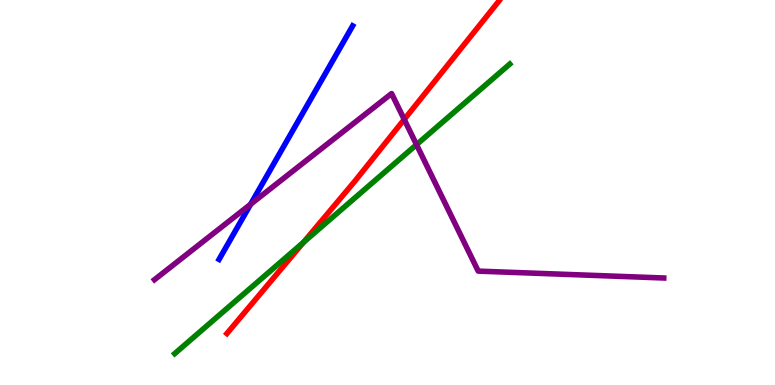[{'lines': ['blue', 'red'], 'intersections': []}, {'lines': ['green', 'red'], 'intersections': [{'x': 3.92, 'y': 3.71}]}, {'lines': ['purple', 'red'], 'intersections': [{'x': 5.22, 'y': 6.9}]}, {'lines': ['blue', 'green'], 'intersections': []}, {'lines': ['blue', 'purple'], 'intersections': [{'x': 3.23, 'y': 4.7}]}, {'lines': ['green', 'purple'], 'intersections': [{'x': 5.37, 'y': 6.24}]}]